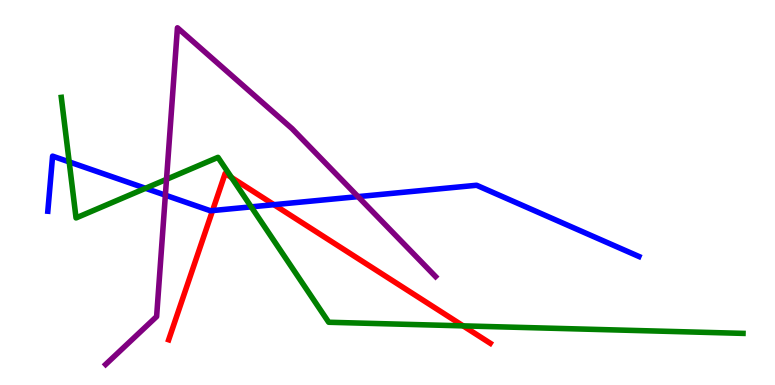[{'lines': ['blue', 'red'], 'intersections': [{'x': 2.74, 'y': 4.53}, {'x': 3.53, 'y': 4.68}]}, {'lines': ['green', 'red'], 'intersections': [{'x': 2.99, 'y': 5.39}, {'x': 5.98, 'y': 1.54}]}, {'lines': ['purple', 'red'], 'intersections': []}, {'lines': ['blue', 'green'], 'intersections': [{'x': 0.893, 'y': 5.79}, {'x': 1.88, 'y': 5.11}, {'x': 3.24, 'y': 4.63}]}, {'lines': ['blue', 'purple'], 'intersections': [{'x': 2.13, 'y': 4.93}, {'x': 4.62, 'y': 4.89}]}, {'lines': ['green', 'purple'], 'intersections': [{'x': 2.15, 'y': 5.34}]}]